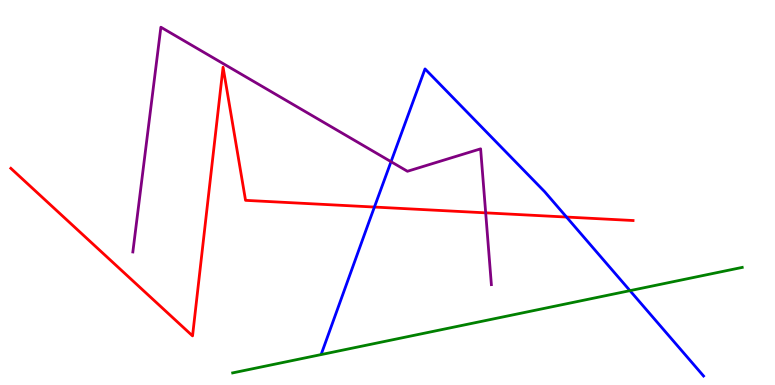[{'lines': ['blue', 'red'], 'intersections': [{'x': 4.83, 'y': 4.62}, {'x': 7.31, 'y': 4.36}]}, {'lines': ['green', 'red'], 'intersections': []}, {'lines': ['purple', 'red'], 'intersections': [{'x': 6.27, 'y': 4.47}]}, {'lines': ['blue', 'green'], 'intersections': [{'x': 8.13, 'y': 2.45}]}, {'lines': ['blue', 'purple'], 'intersections': [{'x': 5.05, 'y': 5.8}]}, {'lines': ['green', 'purple'], 'intersections': []}]